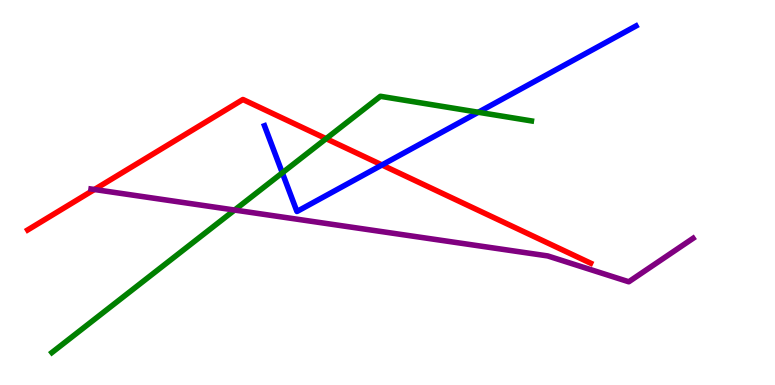[{'lines': ['blue', 'red'], 'intersections': [{'x': 4.93, 'y': 5.72}]}, {'lines': ['green', 'red'], 'intersections': [{'x': 4.21, 'y': 6.4}]}, {'lines': ['purple', 'red'], 'intersections': [{'x': 1.22, 'y': 5.08}]}, {'lines': ['blue', 'green'], 'intersections': [{'x': 3.64, 'y': 5.51}, {'x': 6.17, 'y': 7.08}]}, {'lines': ['blue', 'purple'], 'intersections': []}, {'lines': ['green', 'purple'], 'intersections': [{'x': 3.03, 'y': 4.54}]}]